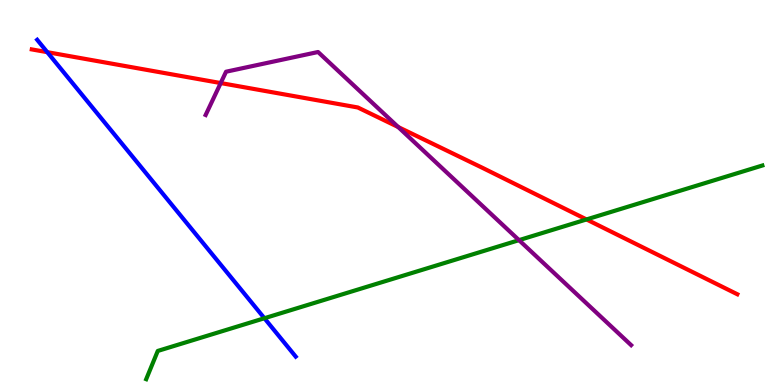[{'lines': ['blue', 'red'], 'intersections': [{'x': 0.61, 'y': 8.65}]}, {'lines': ['green', 'red'], 'intersections': [{'x': 7.57, 'y': 4.3}]}, {'lines': ['purple', 'red'], 'intersections': [{'x': 2.85, 'y': 7.84}, {'x': 5.14, 'y': 6.7}]}, {'lines': ['blue', 'green'], 'intersections': [{'x': 3.41, 'y': 1.73}]}, {'lines': ['blue', 'purple'], 'intersections': []}, {'lines': ['green', 'purple'], 'intersections': [{'x': 6.7, 'y': 3.76}]}]